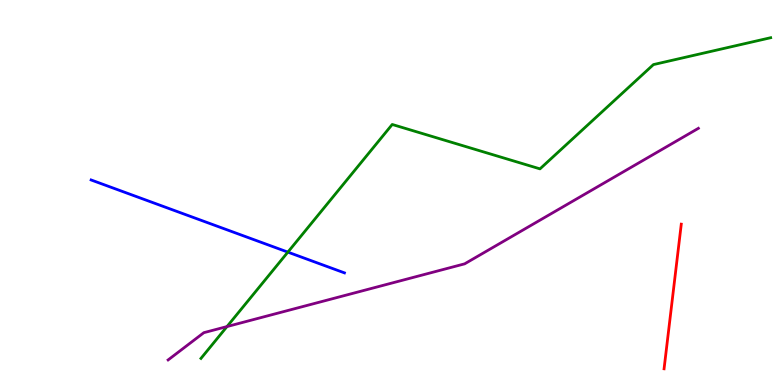[{'lines': ['blue', 'red'], 'intersections': []}, {'lines': ['green', 'red'], 'intersections': []}, {'lines': ['purple', 'red'], 'intersections': []}, {'lines': ['blue', 'green'], 'intersections': [{'x': 3.71, 'y': 3.45}]}, {'lines': ['blue', 'purple'], 'intersections': []}, {'lines': ['green', 'purple'], 'intersections': [{'x': 2.93, 'y': 1.52}]}]